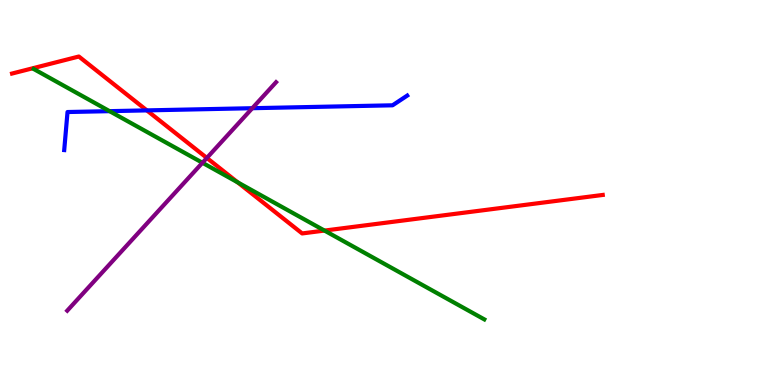[{'lines': ['blue', 'red'], 'intersections': [{'x': 1.89, 'y': 7.13}]}, {'lines': ['green', 'red'], 'intersections': [{'x': 3.07, 'y': 5.26}, {'x': 4.19, 'y': 4.01}]}, {'lines': ['purple', 'red'], 'intersections': [{'x': 2.67, 'y': 5.9}]}, {'lines': ['blue', 'green'], 'intersections': [{'x': 1.41, 'y': 7.11}]}, {'lines': ['blue', 'purple'], 'intersections': [{'x': 3.26, 'y': 7.19}]}, {'lines': ['green', 'purple'], 'intersections': [{'x': 2.61, 'y': 5.77}]}]